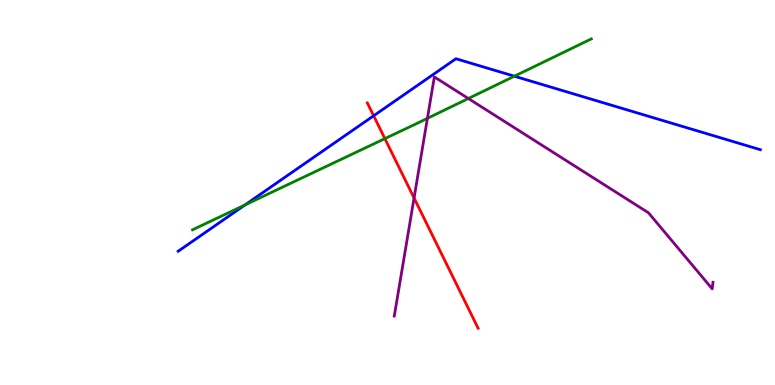[{'lines': ['blue', 'red'], 'intersections': [{'x': 4.82, 'y': 6.99}]}, {'lines': ['green', 'red'], 'intersections': [{'x': 4.97, 'y': 6.4}]}, {'lines': ['purple', 'red'], 'intersections': [{'x': 5.34, 'y': 4.86}]}, {'lines': ['blue', 'green'], 'intersections': [{'x': 3.16, 'y': 4.68}, {'x': 6.64, 'y': 8.02}]}, {'lines': ['blue', 'purple'], 'intersections': []}, {'lines': ['green', 'purple'], 'intersections': [{'x': 5.51, 'y': 6.93}, {'x': 6.04, 'y': 7.44}]}]